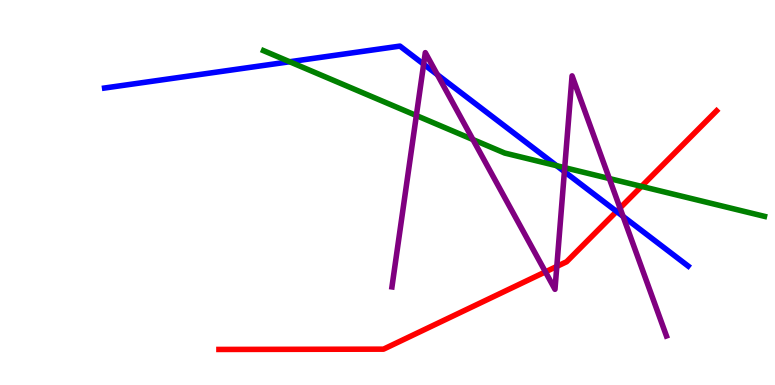[{'lines': ['blue', 'red'], 'intersections': [{'x': 7.96, 'y': 4.51}]}, {'lines': ['green', 'red'], 'intersections': [{'x': 8.28, 'y': 5.16}]}, {'lines': ['purple', 'red'], 'intersections': [{'x': 7.04, 'y': 2.94}, {'x': 7.18, 'y': 3.08}, {'x': 8.0, 'y': 4.6}]}, {'lines': ['blue', 'green'], 'intersections': [{'x': 3.74, 'y': 8.4}, {'x': 7.18, 'y': 5.7}]}, {'lines': ['blue', 'purple'], 'intersections': [{'x': 5.47, 'y': 8.33}, {'x': 5.64, 'y': 8.06}, {'x': 7.28, 'y': 5.54}, {'x': 8.04, 'y': 4.38}]}, {'lines': ['green', 'purple'], 'intersections': [{'x': 5.37, 'y': 7.0}, {'x': 6.1, 'y': 6.38}, {'x': 7.29, 'y': 5.64}, {'x': 7.86, 'y': 5.36}]}]